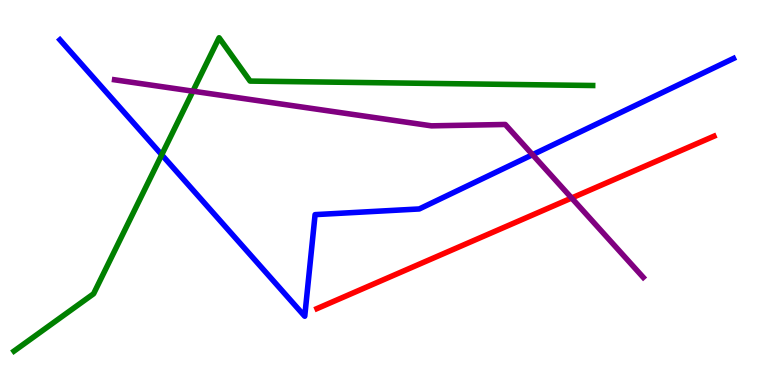[{'lines': ['blue', 'red'], 'intersections': []}, {'lines': ['green', 'red'], 'intersections': []}, {'lines': ['purple', 'red'], 'intersections': [{'x': 7.38, 'y': 4.86}]}, {'lines': ['blue', 'green'], 'intersections': [{'x': 2.09, 'y': 5.98}]}, {'lines': ['blue', 'purple'], 'intersections': [{'x': 6.87, 'y': 5.98}]}, {'lines': ['green', 'purple'], 'intersections': [{'x': 2.49, 'y': 7.63}]}]